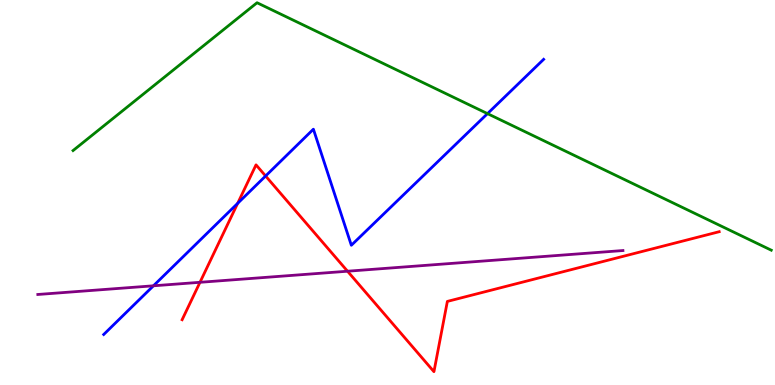[{'lines': ['blue', 'red'], 'intersections': [{'x': 3.07, 'y': 4.72}, {'x': 3.43, 'y': 5.43}]}, {'lines': ['green', 'red'], 'intersections': []}, {'lines': ['purple', 'red'], 'intersections': [{'x': 2.58, 'y': 2.67}, {'x': 4.48, 'y': 2.96}]}, {'lines': ['blue', 'green'], 'intersections': [{'x': 6.29, 'y': 7.05}]}, {'lines': ['blue', 'purple'], 'intersections': [{'x': 1.98, 'y': 2.58}]}, {'lines': ['green', 'purple'], 'intersections': []}]